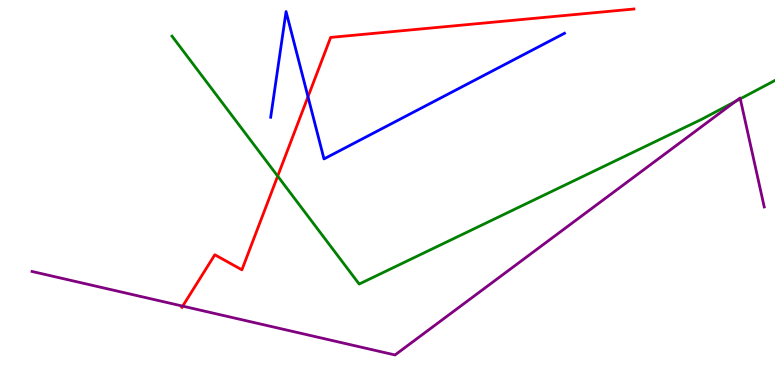[{'lines': ['blue', 'red'], 'intersections': [{'x': 3.97, 'y': 7.49}]}, {'lines': ['green', 'red'], 'intersections': [{'x': 3.58, 'y': 5.43}]}, {'lines': ['purple', 'red'], 'intersections': [{'x': 2.36, 'y': 2.05}]}, {'lines': ['blue', 'green'], 'intersections': []}, {'lines': ['blue', 'purple'], 'intersections': []}, {'lines': ['green', 'purple'], 'intersections': [{'x': 9.49, 'y': 7.37}, {'x': 9.55, 'y': 7.43}]}]